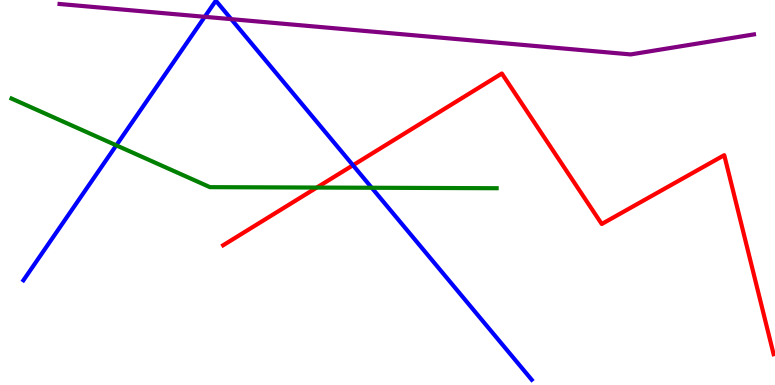[{'lines': ['blue', 'red'], 'intersections': [{'x': 4.55, 'y': 5.71}]}, {'lines': ['green', 'red'], 'intersections': [{'x': 4.09, 'y': 5.13}]}, {'lines': ['purple', 'red'], 'intersections': []}, {'lines': ['blue', 'green'], 'intersections': [{'x': 1.5, 'y': 6.23}, {'x': 4.8, 'y': 5.12}]}, {'lines': ['blue', 'purple'], 'intersections': [{'x': 2.64, 'y': 9.56}, {'x': 2.98, 'y': 9.5}]}, {'lines': ['green', 'purple'], 'intersections': []}]